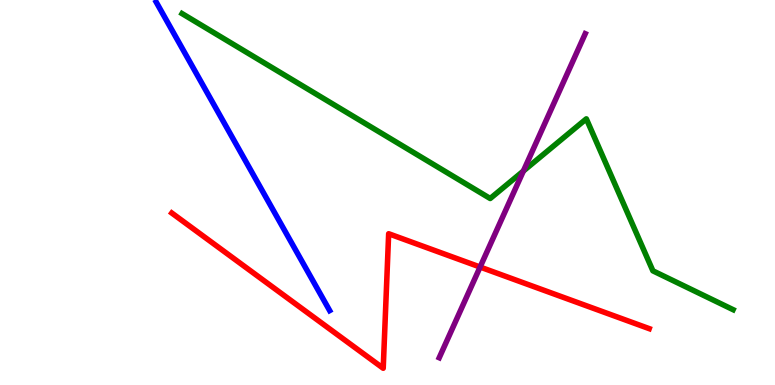[{'lines': ['blue', 'red'], 'intersections': []}, {'lines': ['green', 'red'], 'intersections': []}, {'lines': ['purple', 'red'], 'intersections': [{'x': 6.19, 'y': 3.06}]}, {'lines': ['blue', 'green'], 'intersections': []}, {'lines': ['blue', 'purple'], 'intersections': []}, {'lines': ['green', 'purple'], 'intersections': [{'x': 6.75, 'y': 5.56}]}]